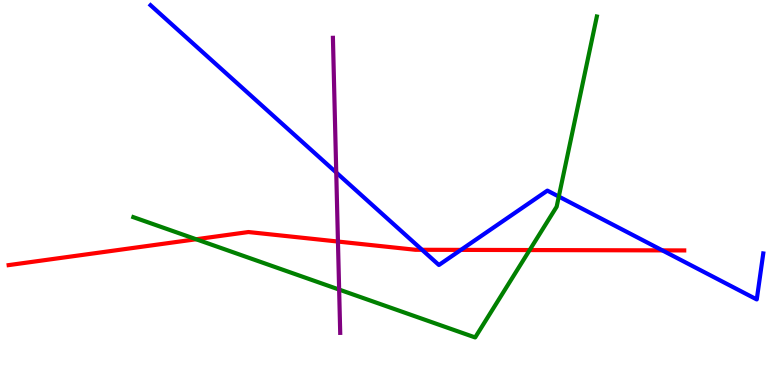[{'lines': ['blue', 'red'], 'intersections': [{'x': 5.45, 'y': 3.51}, {'x': 5.95, 'y': 3.51}, {'x': 8.55, 'y': 3.5}]}, {'lines': ['green', 'red'], 'intersections': [{'x': 2.53, 'y': 3.79}, {'x': 6.83, 'y': 3.51}]}, {'lines': ['purple', 'red'], 'intersections': [{'x': 4.36, 'y': 3.73}]}, {'lines': ['blue', 'green'], 'intersections': [{'x': 7.21, 'y': 4.89}]}, {'lines': ['blue', 'purple'], 'intersections': [{'x': 4.34, 'y': 5.52}]}, {'lines': ['green', 'purple'], 'intersections': [{'x': 4.38, 'y': 2.48}]}]